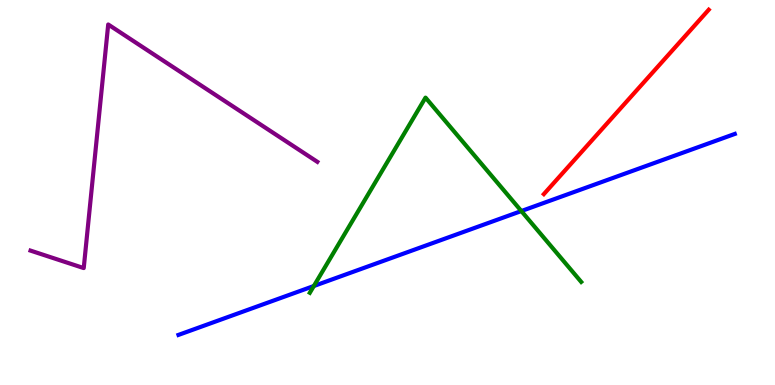[{'lines': ['blue', 'red'], 'intersections': []}, {'lines': ['green', 'red'], 'intersections': []}, {'lines': ['purple', 'red'], 'intersections': []}, {'lines': ['blue', 'green'], 'intersections': [{'x': 4.05, 'y': 2.57}, {'x': 6.73, 'y': 4.52}]}, {'lines': ['blue', 'purple'], 'intersections': []}, {'lines': ['green', 'purple'], 'intersections': []}]